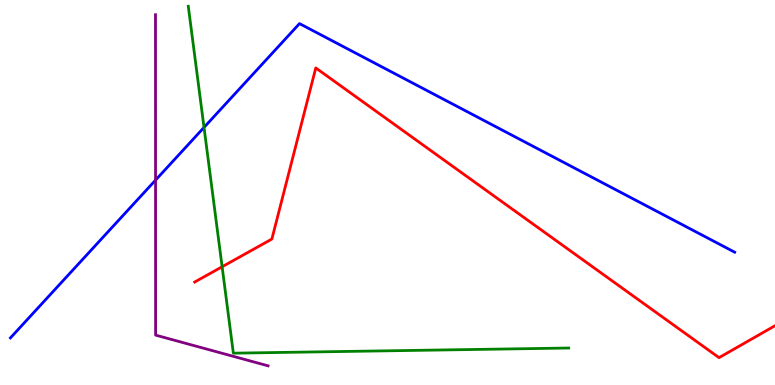[{'lines': ['blue', 'red'], 'intersections': []}, {'lines': ['green', 'red'], 'intersections': [{'x': 2.87, 'y': 3.07}]}, {'lines': ['purple', 'red'], 'intersections': []}, {'lines': ['blue', 'green'], 'intersections': [{'x': 2.63, 'y': 6.69}]}, {'lines': ['blue', 'purple'], 'intersections': [{'x': 2.01, 'y': 5.32}]}, {'lines': ['green', 'purple'], 'intersections': []}]